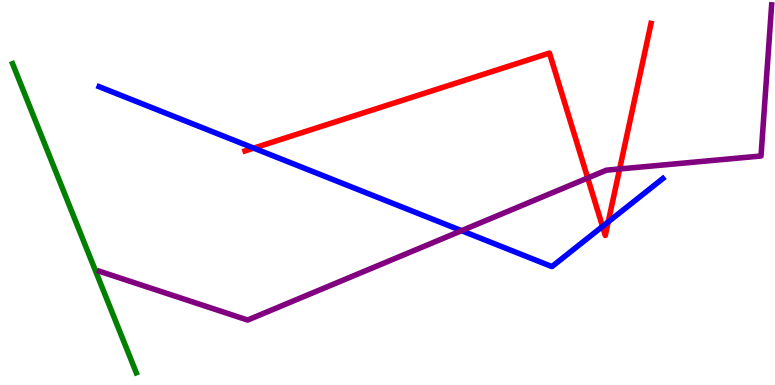[{'lines': ['blue', 'red'], 'intersections': [{'x': 3.27, 'y': 6.15}, {'x': 7.77, 'y': 4.12}, {'x': 7.85, 'y': 4.24}]}, {'lines': ['green', 'red'], 'intersections': []}, {'lines': ['purple', 'red'], 'intersections': [{'x': 7.58, 'y': 5.38}, {'x': 8.0, 'y': 5.61}]}, {'lines': ['blue', 'green'], 'intersections': []}, {'lines': ['blue', 'purple'], 'intersections': [{'x': 5.96, 'y': 4.01}]}, {'lines': ['green', 'purple'], 'intersections': []}]